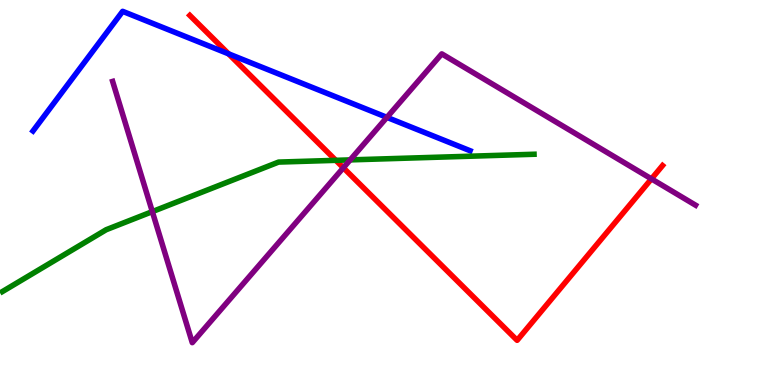[{'lines': ['blue', 'red'], 'intersections': [{'x': 2.95, 'y': 8.6}]}, {'lines': ['green', 'red'], 'intersections': [{'x': 4.33, 'y': 5.84}]}, {'lines': ['purple', 'red'], 'intersections': [{'x': 4.43, 'y': 5.64}, {'x': 8.41, 'y': 5.35}]}, {'lines': ['blue', 'green'], 'intersections': []}, {'lines': ['blue', 'purple'], 'intersections': [{'x': 4.99, 'y': 6.95}]}, {'lines': ['green', 'purple'], 'intersections': [{'x': 1.97, 'y': 4.5}, {'x': 4.52, 'y': 5.85}]}]